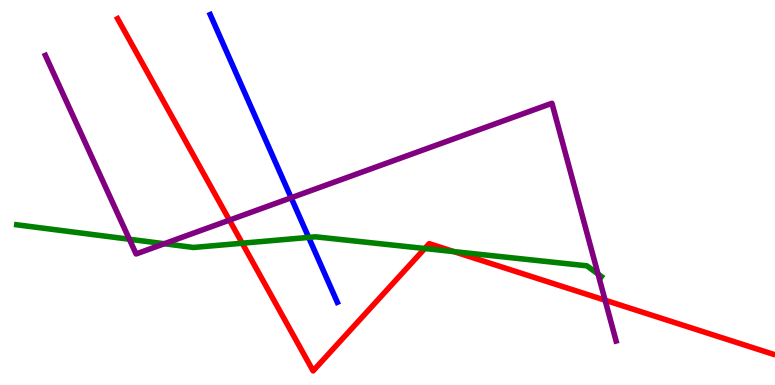[{'lines': ['blue', 'red'], 'intersections': []}, {'lines': ['green', 'red'], 'intersections': [{'x': 3.13, 'y': 3.68}, {'x': 5.48, 'y': 3.55}, {'x': 5.86, 'y': 3.46}]}, {'lines': ['purple', 'red'], 'intersections': [{'x': 2.96, 'y': 4.28}, {'x': 7.81, 'y': 2.2}]}, {'lines': ['blue', 'green'], 'intersections': [{'x': 3.98, 'y': 3.83}]}, {'lines': ['blue', 'purple'], 'intersections': [{'x': 3.76, 'y': 4.86}]}, {'lines': ['green', 'purple'], 'intersections': [{'x': 1.67, 'y': 3.79}, {'x': 2.12, 'y': 3.67}, {'x': 7.72, 'y': 2.88}]}]